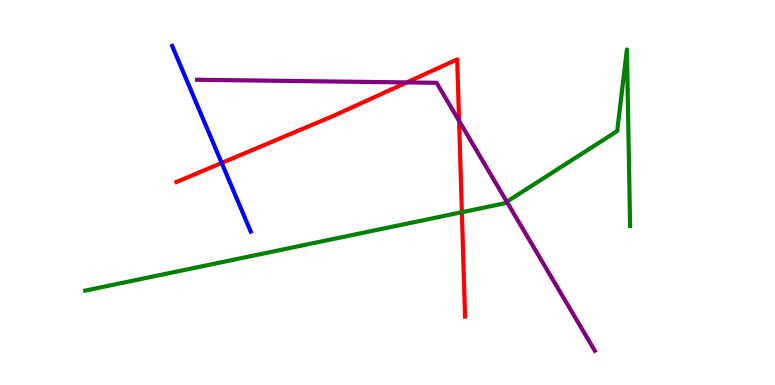[{'lines': ['blue', 'red'], 'intersections': [{'x': 2.86, 'y': 5.77}]}, {'lines': ['green', 'red'], 'intersections': [{'x': 5.96, 'y': 4.49}]}, {'lines': ['purple', 'red'], 'intersections': [{'x': 5.25, 'y': 7.86}, {'x': 5.92, 'y': 6.86}]}, {'lines': ['blue', 'green'], 'intersections': []}, {'lines': ['blue', 'purple'], 'intersections': []}, {'lines': ['green', 'purple'], 'intersections': [{'x': 6.54, 'y': 4.76}]}]